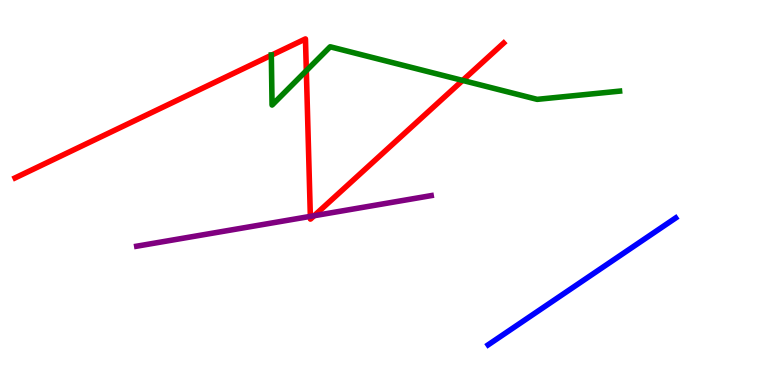[{'lines': ['blue', 'red'], 'intersections': []}, {'lines': ['green', 'red'], 'intersections': [{'x': 3.5, 'y': 8.56}, {'x': 3.95, 'y': 8.16}, {'x': 5.97, 'y': 7.91}]}, {'lines': ['purple', 'red'], 'intersections': [{'x': 4.0, 'y': 4.38}, {'x': 4.05, 'y': 4.4}]}, {'lines': ['blue', 'green'], 'intersections': []}, {'lines': ['blue', 'purple'], 'intersections': []}, {'lines': ['green', 'purple'], 'intersections': []}]